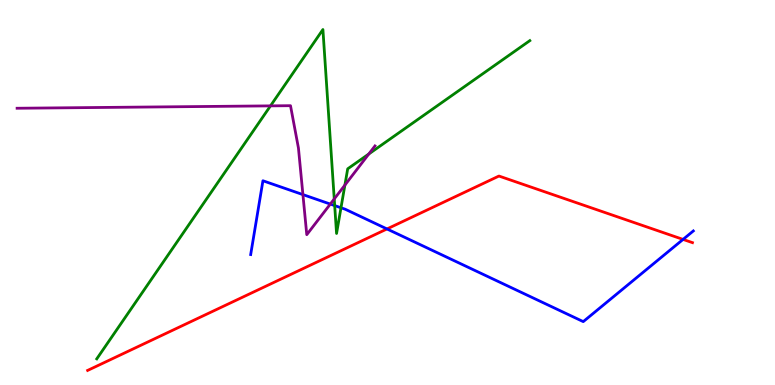[{'lines': ['blue', 'red'], 'intersections': [{'x': 4.99, 'y': 4.05}, {'x': 8.81, 'y': 3.78}]}, {'lines': ['green', 'red'], 'intersections': []}, {'lines': ['purple', 'red'], 'intersections': []}, {'lines': ['blue', 'green'], 'intersections': [{'x': 4.32, 'y': 4.66}, {'x': 4.4, 'y': 4.6}]}, {'lines': ['blue', 'purple'], 'intersections': [{'x': 3.91, 'y': 4.95}, {'x': 4.26, 'y': 4.7}]}, {'lines': ['green', 'purple'], 'intersections': [{'x': 3.49, 'y': 7.25}, {'x': 4.31, 'y': 4.83}, {'x': 4.45, 'y': 5.19}, {'x': 4.76, 'y': 6.0}]}]